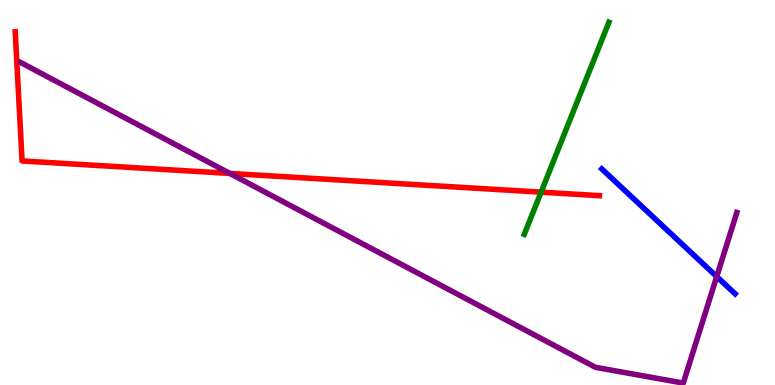[{'lines': ['blue', 'red'], 'intersections': []}, {'lines': ['green', 'red'], 'intersections': [{'x': 6.98, 'y': 5.01}]}, {'lines': ['purple', 'red'], 'intersections': [{'x': 2.97, 'y': 5.5}]}, {'lines': ['blue', 'green'], 'intersections': []}, {'lines': ['blue', 'purple'], 'intersections': [{'x': 9.25, 'y': 2.82}]}, {'lines': ['green', 'purple'], 'intersections': []}]